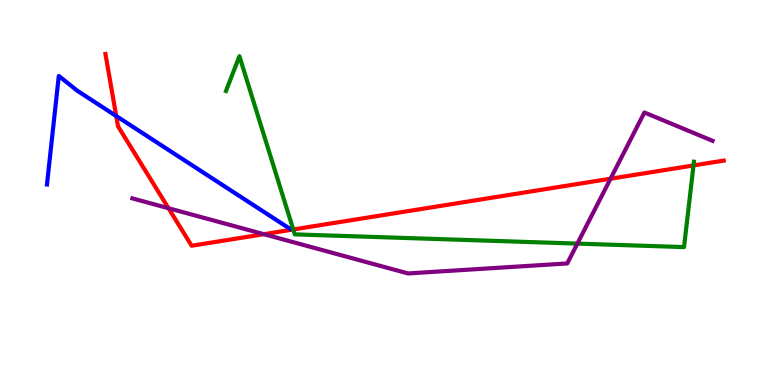[{'lines': ['blue', 'red'], 'intersections': [{'x': 1.5, 'y': 6.99}]}, {'lines': ['green', 'red'], 'intersections': [{'x': 3.78, 'y': 4.04}, {'x': 8.95, 'y': 5.7}]}, {'lines': ['purple', 'red'], 'intersections': [{'x': 2.17, 'y': 4.59}, {'x': 3.4, 'y': 3.92}, {'x': 7.88, 'y': 5.36}]}, {'lines': ['blue', 'green'], 'intersections': []}, {'lines': ['blue', 'purple'], 'intersections': []}, {'lines': ['green', 'purple'], 'intersections': [{'x': 7.45, 'y': 3.67}]}]